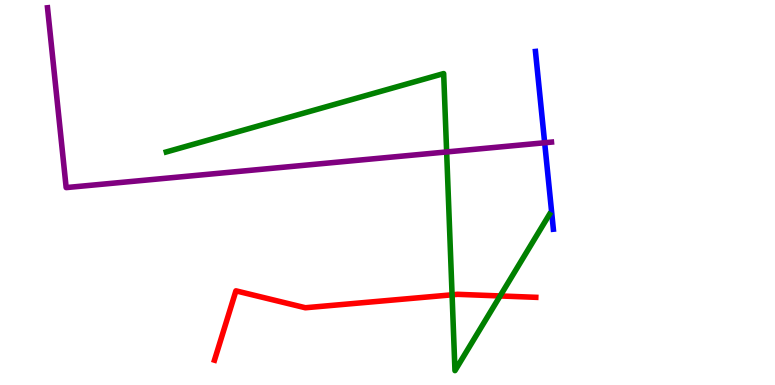[{'lines': ['blue', 'red'], 'intersections': []}, {'lines': ['green', 'red'], 'intersections': [{'x': 5.83, 'y': 2.34}, {'x': 6.45, 'y': 2.31}]}, {'lines': ['purple', 'red'], 'intersections': []}, {'lines': ['blue', 'green'], 'intersections': []}, {'lines': ['blue', 'purple'], 'intersections': [{'x': 7.03, 'y': 6.29}]}, {'lines': ['green', 'purple'], 'intersections': [{'x': 5.76, 'y': 6.05}]}]